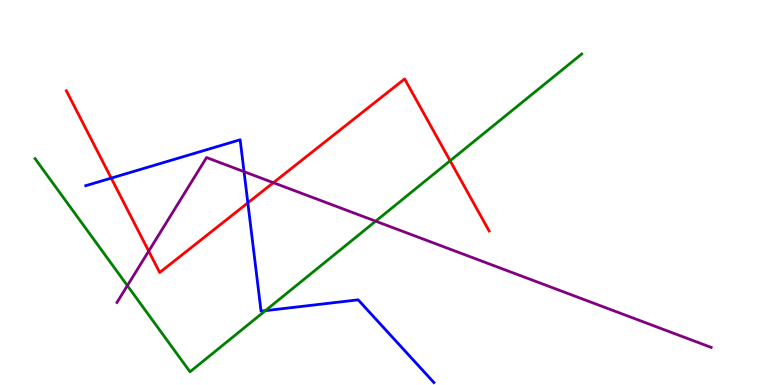[{'lines': ['blue', 'red'], 'intersections': [{'x': 1.44, 'y': 5.37}, {'x': 3.2, 'y': 4.73}]}, {'lines': ['green', 'red'], 'intersections': [{'x': 5.81, 'y': 5.82}]}, {'lines': ['purple', 'red'], 'intersections': [{'x': 1.92, 'y': 3.48}, {'x': 3.53, 'y': 5.25}]}, {'lines': ['blue', 'green'], 'intersections': [{'x': 3.42, 'y': 1.93}]}, {'lines': ['blue', 'purple'], 'intersections': [{'x': 3.15, 'y': 5.54}]}, {'lines': ['green', 'purple'], 'intersections': [{'x': 1.64, 'y': 2.58}, {'x': 4.85, 'y': 4.26}]}]